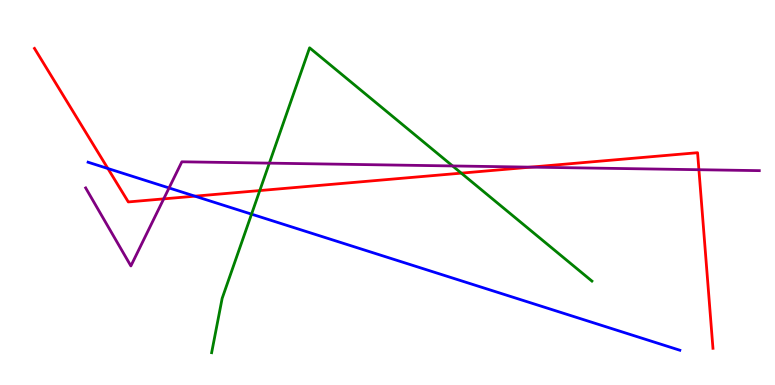[{'lines': ['blue', 'red'], 'intersections': [{'x': 1.39, 'y': 5.62}, {'x': 2.52, 'y': 4.9}]}, {'lines': ['green', 'red'], 'intersections': [{'x': 3.35, 'y': 5.05}, {'x': 5.95, 'y': 5.5}]}, {'lines': ['purple', 'red'], 'intersections': [{'x': 2.11, 'y': 4.83}, {'x': 6.85, 'y': 5.66}, {'x': 9.02, 'y': 5.59}]}, {'lines': ['blue', 'green'], 'intersections': [{'x': 3.25, 'y': 4.44}]}, {'lines': ['blue', 'purple'], 'intersections': [{'x': 2.18, 'y': 5.12}]}, {'lines': ['green', 'purple'], 'intersections': [{'x': 3.48, 'y': 5.76}, {'x': 5.84, 'y': 5.69}]}]